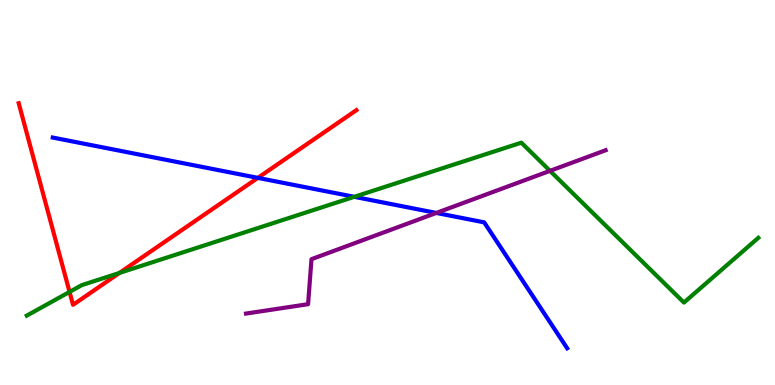[{'lines': ['blue', 'red'], 'intersections': [{'x': 3.33, 'y': 5.38}]}, {'lines': ['green', 'red'], 'intersections': [{'x': 0.897, 'y': 2.42}, {'x': 1.54, 'y': 2.91}]}, {'lines': ['purple', 'red'], 'intersections': []}, {'lines': ['blue', 'green'], 'intersections': [{'x': 4.57, 'y': 4.89}]}, {'lines': ['blue', 'purple'], 'intersections': [{'x': 5.63, 'y': 4.47}]}, {'lines': ['green', 'purple'], 'intersections': [{'x': 7.1, 'y': 5.56}]}]